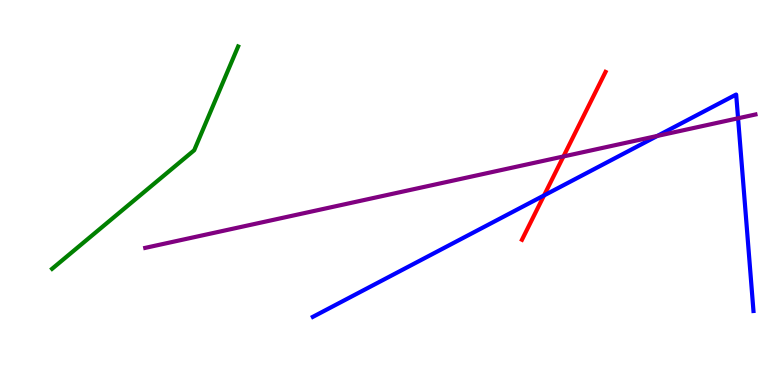[{'lines': ['blue', 'red'], 'intersections': [{'x': 7.02, 'y': 4.92}]}, {'lines': ['green', 'red'], 'intersections': []}, {'lines': ['purple', 'red'], 'intersections': [{'x': 7.27, 'y': 5.94}]}, {'lines': ['blue', 'green'], 'intersections': []}, {'lines': ['blue', 'purple'], 'intersections': [{'x': 8.48, 'y': 6.47}, {'x': 9.52, 'y': 6.93}]}, {'lines': ['green', 'purple'], 'intersections': []}]